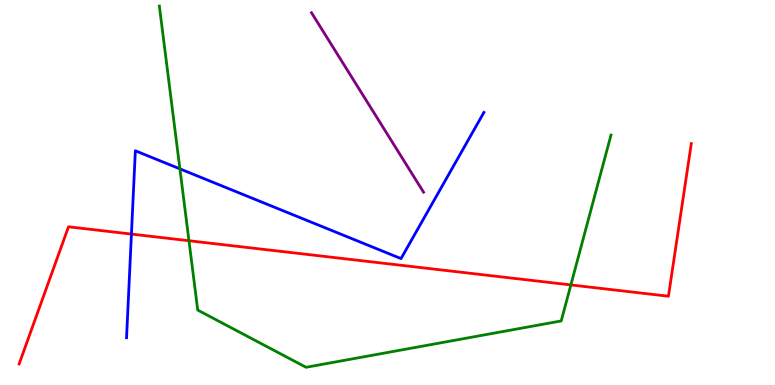[{'lines': ['blue', 'red'], 'intersections': [{'x': 1.7, 'y': 3.92}]}, {'lines': ['green', 'red'], 'intersections': [{'x': 2.44, 'y': 3.75}, {'x': 7.37, 'y': 2.6}]}, {'lines': ['purple', 'red'], 'intersections': []}, {'lines': ['blue', 'green'], 'intersections': [{'x': 2.32, 'y': 5.61}]}, {'lines': ['blue', 'purple'], 'intersections': []}, {'lines': ['green', 'purple'], 'intersections': []}]